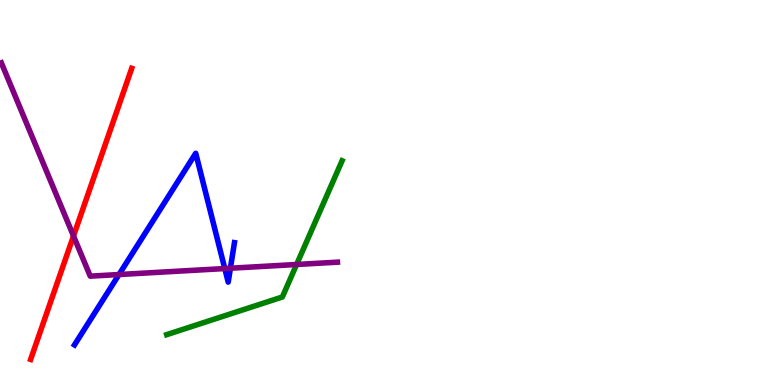[{'lines': ['blue', 'red'], 'intersections': []}, {'lines': ['green', 'red'], 'intersections': []}, {'lines': ['purple', 'red'], 'intersections': [{'x': 0.948, 'y': 3.87}]}, {'lines': ['blue', 'green'], 'intersections': []}, {'lines': ['blue', 'purple'], 'intersections': [{'x': 1.54, 'y': 2.87}, {'x': 2.9, 'y': 3.02}, {'x': 2.97, 'y': 3.03}]}, {'lines': ['green', 'purple'], 'intersections': [{'x': 3.83, 'y': 3.13}]}]